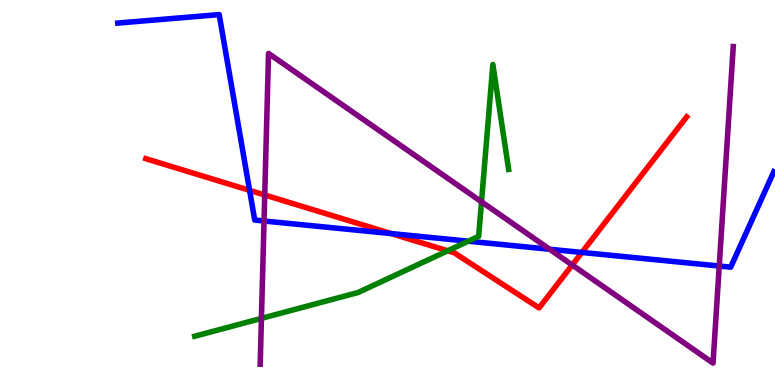[{'lines': ['blue', 'red'], 'intersections': [{'x': 3.22, 'y': 5.06}, {'x': 5.05, 'y': 3.93}, {'x': 7.51, 'y': 3.44}]}, {'lines': ['green', 'red'], 'intersections': [{'x': 5.78, 'y': 3.49}]}, {'lines': ['purple', 'red'], 'intersections': [{'x': 3.42, 'y': 4.94}, {'x': 7.38, 'y': 3.12}]}, {'lines': ['blue', 'green'], 'intersections': [{'x': 6.04, 'y': 3.74}]}, {'lines': ['blue', 'purple'], 'intersections': [{'x': 3.41, 'y': 4.26}, {'x': 7.09, 'y': 3.53}, {'x': 9.28, 'y': 3.09}]}, {'lines': ['green', 'purple'], 'intersections': [{'x': 3.37, 'y': 1.73}, {'x': 6.21, 'y': 4.76}]}]